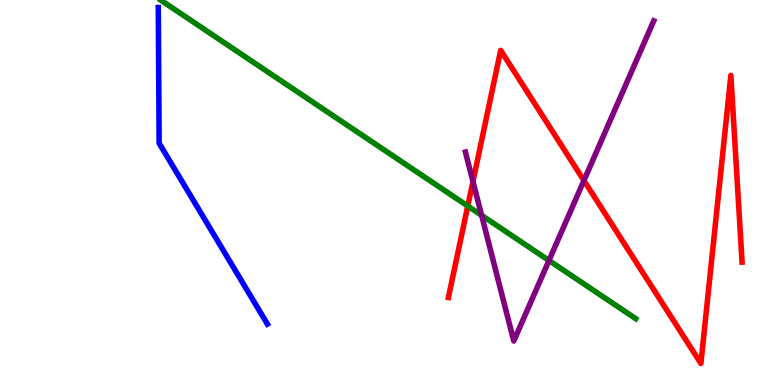[{'lines': ['blue', 'red'], 'intersections': []}, {'lines': ['green', 'red'], 'intersections': [{'x': 6.04, 'y': 4.65}]}, {'lines': ['purple', 'red'], 'intersections': [{'x': 6.1, 'y': 5.29}, {'x': 7.53, 'y': 5.31}]}, {'lines': ['blue', 'green'], 'intersections': []}, {'lines': ['blue', 'purple'], 'intersections': []}, {'lines': ['green', 'purple'], 'intersections': [{'x': 6.21, 'y': 4.41}, {'x': 7.08, 'y': 3.23}]}]